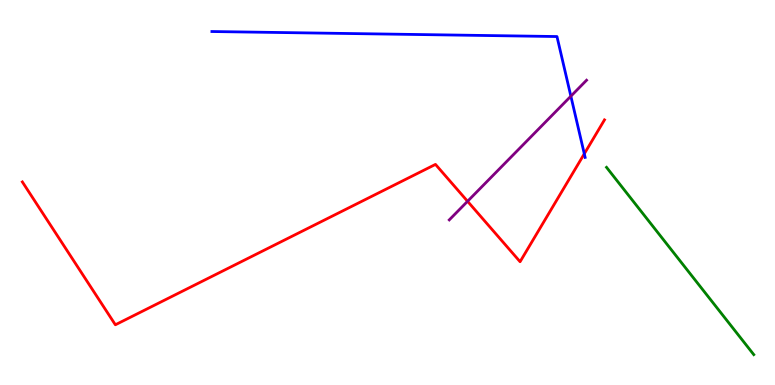[{'lines': ['blue', 'red'], 'intersections': [{'x': 7.54, 'y': 6.01}]}, {'lines': ['green', 'red'], 'intersections': []}, {'lines': ['purple', 'red'], 'intersections': [{'x': 6.03, 'y': 4.77}]}, {'lines': ['blue', 'green'], 'intersections': []}, {'lines': ['blue', 'purple'], 'intersections': [{'x': 7.37, 'y': 7.5}]}, {'lines': ['green', 'purple'], 'intersections': []}]